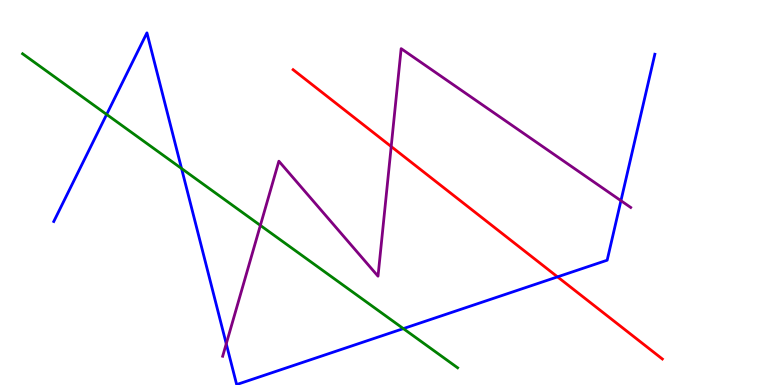[{'lines': ['blue', 'red'], 'intersections': [{'x': 7.19, 'y': 2.81}]}, {'lines': ['green', 'red'], 'intersections': []}, {'lines': ['purple', 'red'], 'intersections': [{'x': 5.05, 'y': 6.19}]}, {'lines': ['blue', 'green'], 'intersections': [{'x': 1.38, 'y': 7.03}, {'x': 2.34, 'y': 5.62}, {'x': 5.2, 'y': 1.46}]}, {'lines': ['blue', 'purple'], 'intersections': [{'x': 2.92, 'y': 1.07}, {'x': 8.01, 'y': 4.79}]}, {'lines': ['green', 'purple'], 'intersections': [{'x': 3.36, 'y': 4.15}]}]